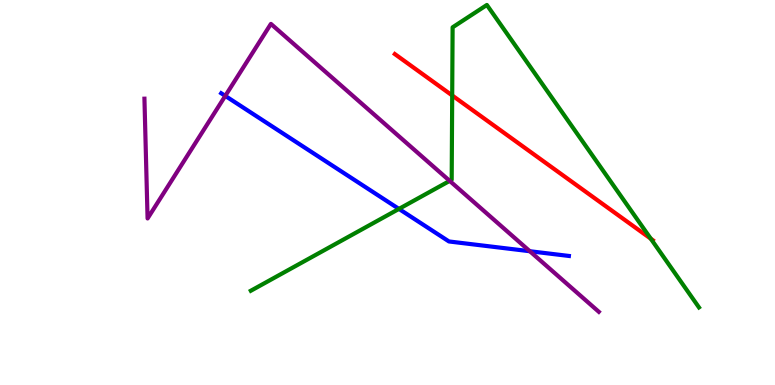[{'lines': ['blue', 'red'], 'intersections': []}, {'lines': ['green', 'red'], 'intersections': [{'x': 5.83, 'y': 7.52}, {'x': 8.4, 'y': 3.8}]}, {'lines': ['purple', 'red'], 'intersections': []}, {'lines': ['blue', 'green'], 'intersections': [{'x': 5.15, 'y': 4.57}]}, {'lines': ['blue', 'purple'], 'intersections': [{'x': 2.91, 'y': 7.51}, {'x': 6.84, 'y': 3.47}]}, {'lines': ['green', 'purple'], 'intersections': [{'x': 5.8, 'y': 5.3}]}]